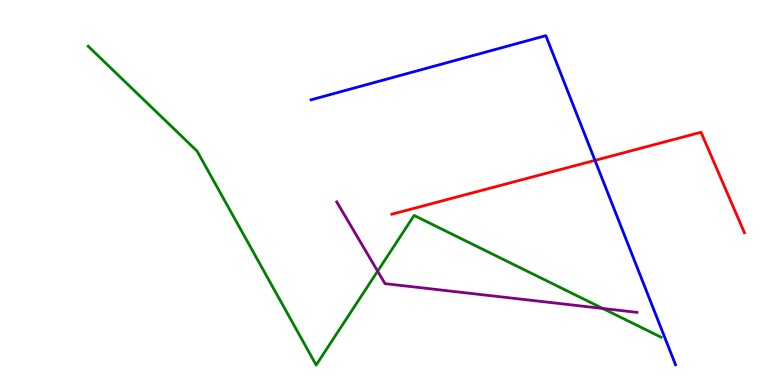[{'lines': ['blue', 'red'], 'intersections': [{'x': 7.68, 'y': 5.83}]}, {'lines': ['green', 'red'], 'intersections': []}, {'lines': ['purple', 'red'], 'intersections': []}, {'lines': ['blue', 'green'], 'intersections': []}, {'lines': ['blue', 'purple'], 'intersections': []}, {'lines': ['green', 'purple'], 'intersections': [{'x': 4.87, 'y': 2.96}, {'x': 7.78, 'y': 1.99}]}]